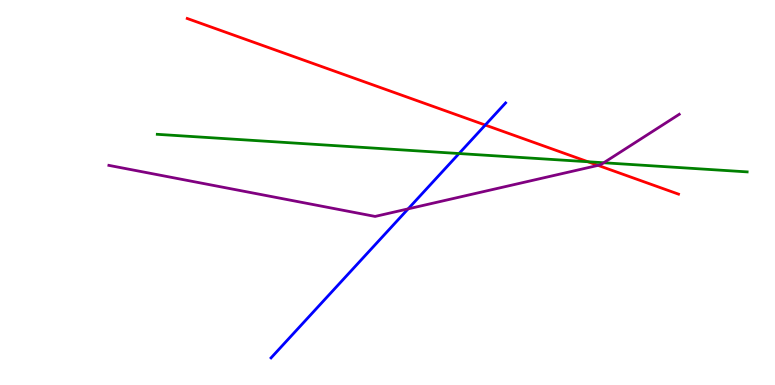[{'lines': ['blue', 'red'], 'intersections': [{'x': 6.26, 'y': 6.75}]}, {'lines': ['green', 'red'], 'intersections': [{'x': 7.59, 'y': 5.8}]}, {'lines': ['purple', 'red'], 'intersections': [{'x': 7.72, 'y': 5.7}]}, {'lines': ['blue', 'green'], 'intersections': [{'x': 5.92, 'y': 6.01}]}, {'lines': ['blue', 'purple'], 'intersections': [{'x': 5.27, 'y': 4.57}]}, {'lines': ['green', 'purple'], 'intersections': [{'x': 7.79, 'y': 5.77}]}]